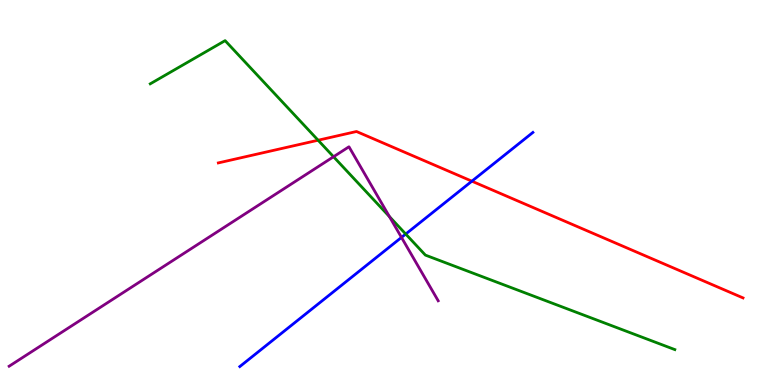[{'lines': ['blue', 'red'], 'intersections': [{'x': 6.09, 'y': 5.29}]}, {'lines': ['green', 'red'], 'intersections': [{'x': 4.1, 'y': 6.36}]}, {'lines': ['purple', 'red'], 'intersections': []}, {'lines': ['blue', 'green'], 'intersections': [{'x': 5.23, 'y': 3.92}]}, {'lines': ['blue', 'purple'], 'intersections': [{'x': 5.18, 'y': 3.83}]}, {'lines': ['green', 'purple'], 'intersections': [{'x': 4.3, 'y': 5.93}, {'x': 5.02, 'y': 4.37}]}]